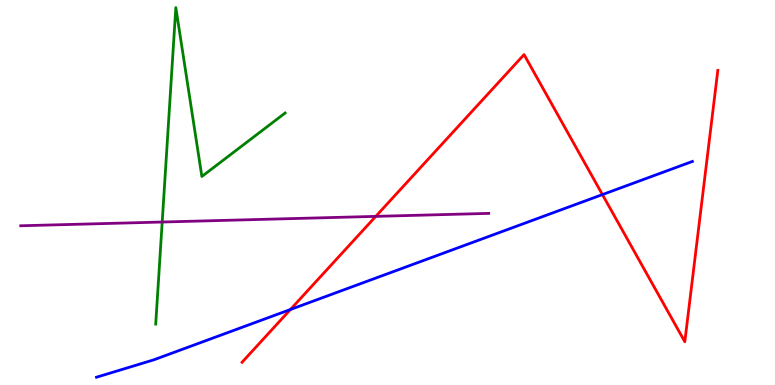[{'lines': ['blue', 'red'], 'intersections': [{'x': 3.75, 'y': 1.96}, {'x': 7.77, 'y': 4.95}]}, {'lines': ['green', 'red'], 'intersections': []}, {'lines': ['purple', 'red'], 'intersections': [{'x': 4.85, 'y': 4.38}]}, {'lines': ['blue', 'green'], 'intersections': []}, {'lines': ['blue', 'purple'], 'intersections': []}, {'lines': ['green', 'purple'], 'intersections': [{'x': 2.09, 'y': 4.23}]}]